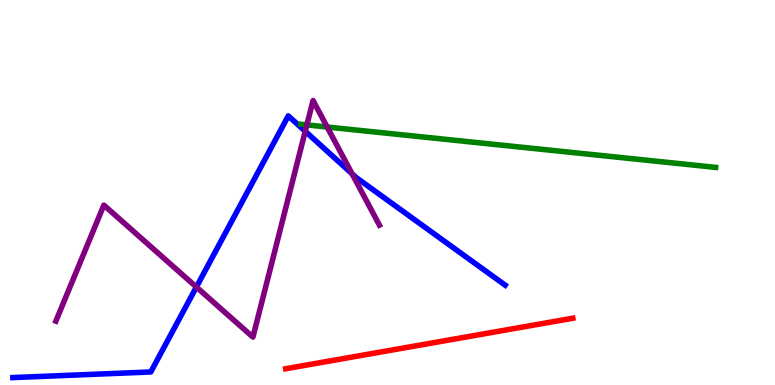[{'lines': ['blue', 'red'], 'intersections': []}, {'lines': ['green', 'red'], 'intersections': []}, {'lines': ['purple', 'red'], 'intersections': []}, {'lines': ['blue', 'green'], 'intersections': []}, {'lines': ['blue', 'purple'], 'intersections': [{'x': 2.53, 'y': 2.54}, {'x': 3.94, 'y': 6.59}, {'x': 4.54, 'y': 5.48}]}, {'lines': ['green', 'purple'], 'intersections': [{'x': 3.96, 'y': 6.76}, {'x': 4.22, 'y': 6.7}]}]